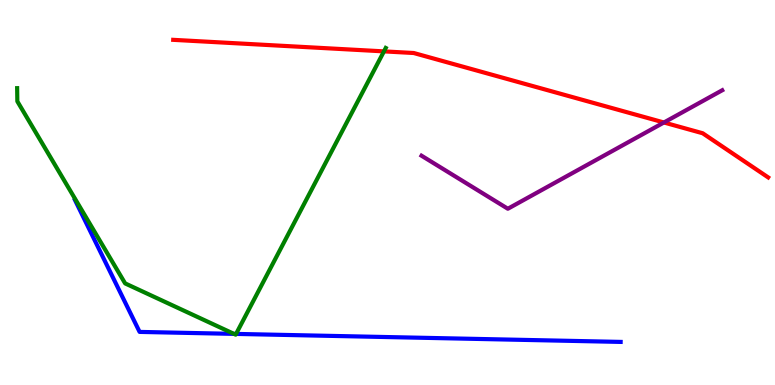[{'lines': ['blue', 'red'], 'intersections': []}, {'lines': ['green', 'red'], 'intersections': [{'x': 4.95, 'y': 8.67}]}, {'lines': ['purple', 'red'], 'intersections': [{'x': 8.57, 'y': 6.82}]}, {'lines': ['blue', 'green'], 'intersections': [{'x': 3.02, 'y': 1.33}, {'x': 3.05, 'y': 1.33}]}, {'lines': ['blue', 'purple'], 'intersections': []}, {'lines': ['green', 'purple'], 'intersections': []}]